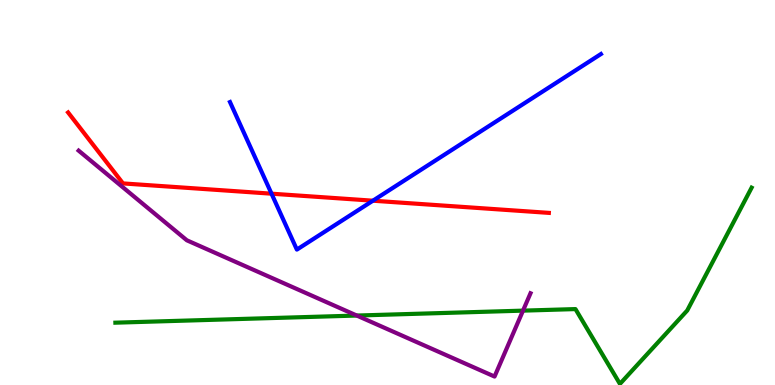[{'lines': ['blue', 'red'], 'intersections': [{'x': 3.5, 'y': 4.97}, {'x': 4.81, 'y': 4.79}]}, {'lines': ['green', 'red'], 'intersections': []}, {'lines': ['purple', 'red'], 'intersections': []}, {'lines': ['blue', 'green'], 'intersections': []}, {'lines': ['blue', 'purple'], 'intersections': []}, {'lines': ['green', 'purple'], 'intersections': [{'x': 4.6, 'y': 1.8}, {'x': 6.75, 'y': 1.93}]}]